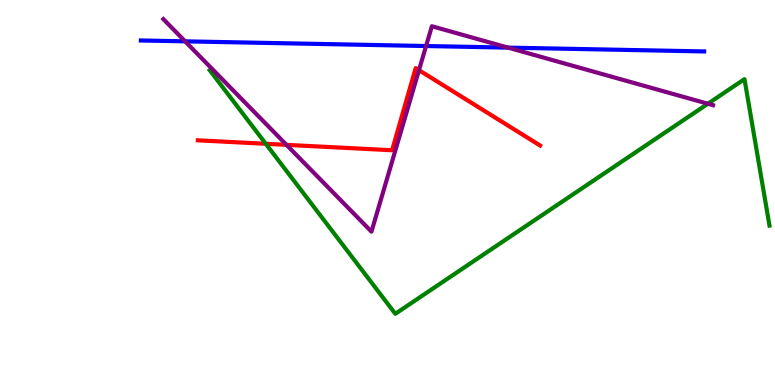[{'lines': ['blue', 'red'], 'intersections': []}, {'lines': ['green', 'red'], 'intersections': [{'x': 3.43, 'y': 6.27}]}, {'lines': ['purple', 'red'], 'intersections': [{'x': 3.7, 'y': 6.24}, {'x': 5.41, 'y': 8.18}]}, {'lines': ['blue', 'green'], 'intersections': []}, {'lines': ['blue', 'purple'], 'intersections': [{'x': 2.39, 'y': 8.93}, {'x': 5.5, 'y': 8.8}, {'x': 6.56, 'y': 8.76}]}, {'lines': ['green', 'purple'], 'intersections': [{'x': 9.13, 'y': 7.31}]}]